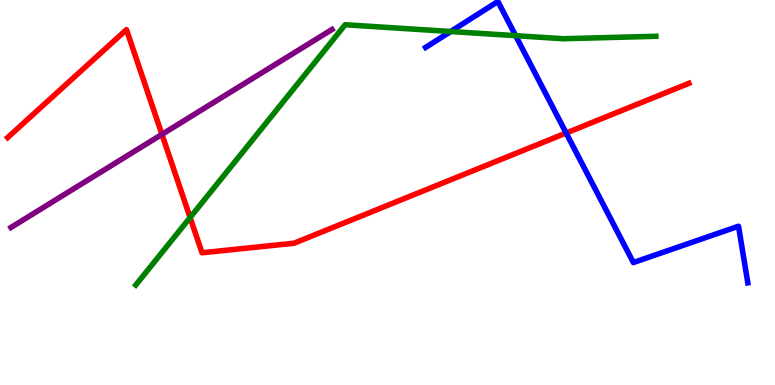[{'lines': ['blue', 'red'], 'intersections': [{'x': 7.31, 'y': 6.54}]}, {'lines': ['green', 'red'], 'intersections': [{'x': 2.45, 'y': 4.35}]}, {'lines': ['purple', 'red'], 'intersections': [{'x': 2.09, 'y': 6.51}]}, {'lines': ['blue', 'green'], 'intersections': [{'x': 5.82, 'y': 9.18}, {'x': 6.65, 'y': 9.07}]}, {'lines': ['blue', 'purple'], 'intersections': []}, {'lines': ['green', 'purple'], 'intersections': []}]